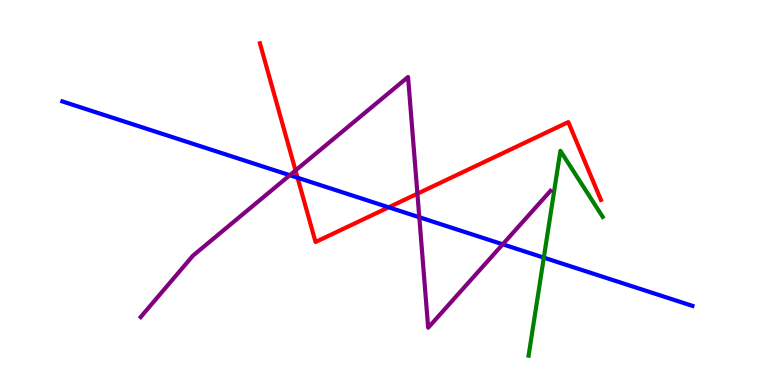[{'lines': ['blue', 'red'], 'intersections': [{'x': 3.84, 'y': 5.38}, {'x': 5.02, 'y': 4.62}]}, {'lines': ['green', 'red'], 'intersections': []}, {'lines': ['purple', 'red'], 'intersections': [{'x': 3.81, 'y': 5.57}, {'x': 5.39, 'y': 4.97}]}, {'lines': ['blue', 'green'], 'intersections': [{'x': 7.02, 'y': 3.31}]}, {'lines': ['blue', 'purple'], 'intersections': [{'x': 3.74, 'y': 5.45}, {'x': 5.41, 'y': 4.36}, {'x': 6.49, 'y': 3.65}]}, {'lines': ['green', 'purple'], 'intersections': []}]